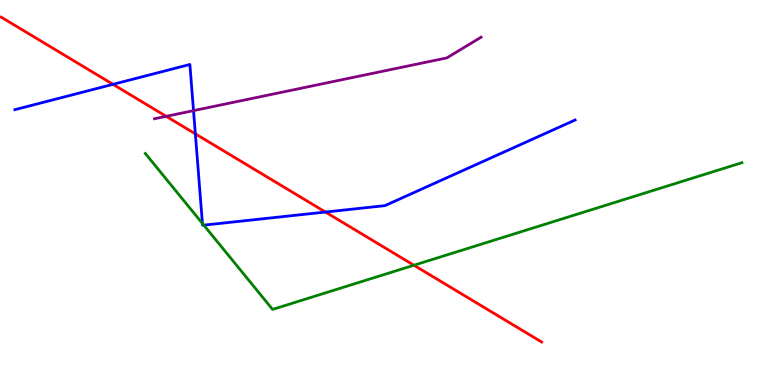[{'lines': ['blue', 'red'], 'intersections': [{'x': 1.46, 'y': 7.81}, {'x': 2.52, 'y': 6.52}, {'x': 4.2, 'y': 4.49}]}, {'lines': ['green', 'red'], 'intersections': [{'x': 5.34, 'y': 3.11}]}, {'lines': ['purple', 'red'], 'intersections': [{'x': 2.14, 'y': 6.98}]}, {'lines': ['blue', 'green'], 'intersections': [{'x': 2.61, 'y': 4.2}, {'x': 2.63, 'y': 4.15}]}, {'lines': ['blue', 'purple'], 'intersections': [{'x': 2.5, 'y': 7.13}]}, {'lines': ['green', 'purple'], 'intersections': []}]